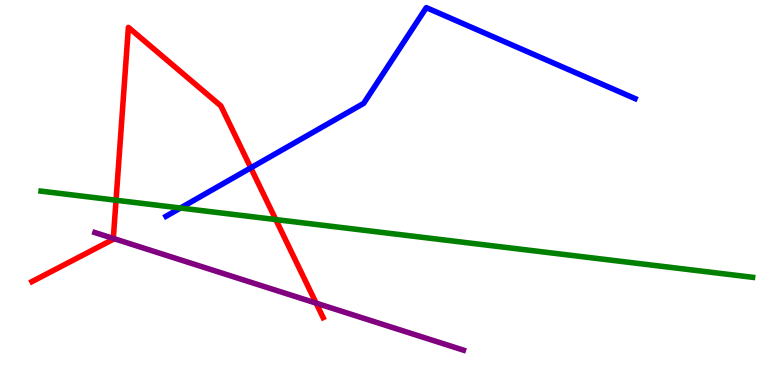[{'lines': ['blue', 'red'], 'intersections': [{'x': 3.24, 'y': 5.64}]}, {'lines': ['green', 'red'], 'intersections': [{'x': 1.5, 'y': 4.8}, {'x': 3.56, 'y': 4.3}]}, {'lines': ['purple', 'red'], 'intersections': [{'x': 1.46, 'y': 3.81}, {'x': 4.08, 'y': 2.13}]}, {'lines': ['blue', 'green'], 'intersections': [{'x': 2.33, 'y': 4.6}]}, {'lines': ['blue', 'purple'], 'intersections': []}, {'lines': ['green', 'purple'], 'intersections': []}]